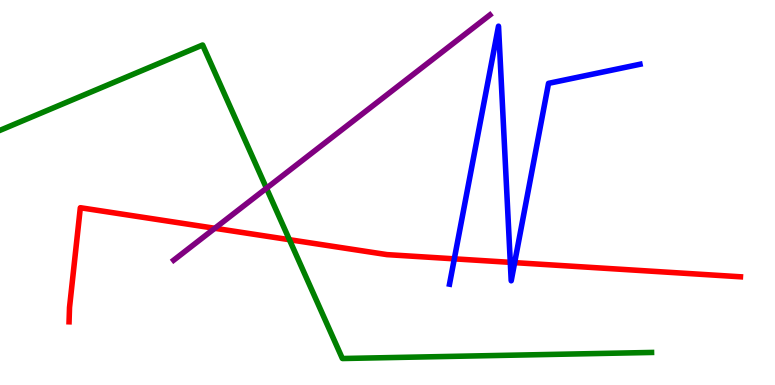[{'lines': ['blue', 'red'], 'intersections': [{'x': 5.86, 'y': 3.28}, {'x': 6.58, 'y': 3.19}, {'x': 6.64, 'y': 3.18}]}, {'lines': ['green', 'red'], 'intersections': [{'x': 3.73, 'y': 3.77}]}, {'lines': ['purple', 'red'], 'intersections': [{'x': 2.77, 'y': 4.07}]}, {'lines': ['blue', 'green'], 'intersections': []}, {'lines': ['blue', 'purple'], 'intersections': []}, {'lines': ['green', 'purple'], 'intersections': [{'x': 3.44, 'y': 5.11}]}]